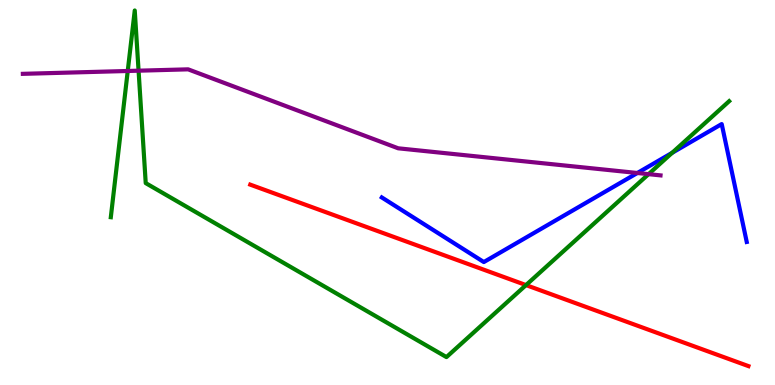[{'lines': ['blue', 'red'], 'intersections': []}, {'lines': ['green', 'red'], 'intersections': [{'x': 6.79, 'y': 2.6}]}, {'lines': ['purple', 'red'], 'intersections': []}, {'lines': ['blue', 'green'], 'intersections': [{'x': 8.67, 'y': 6.03}]}, {'lines': ['blue', 'purple'], 'intersections': [{'x': 8.22, 'y': 5.51}]}, {'lines': ['green', 'purple'], 'intersections': [{'x': 1.65, 'y': 8.16}, {'x': 1.79, 'y': 8.16}, {'x': 8.37, 'y': 5.48}]}]